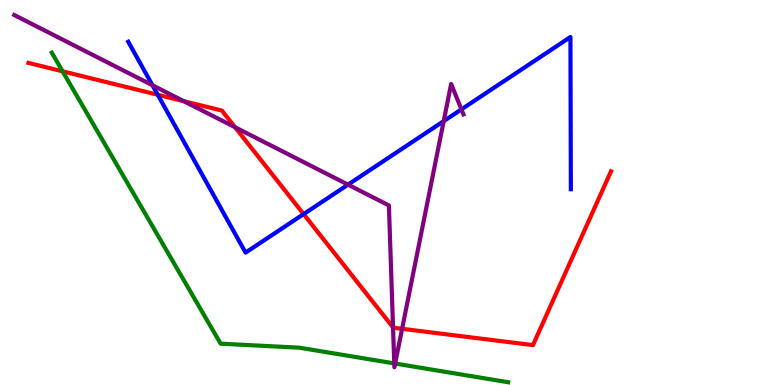[{'lines': ['blue', 'red'], 'intersections': [{'x': 2.04, 'y': 7.54}, {'x': 3.92, 'y': 4.44}]}, {'lines': ['green', 'red'], 'intersections': [{'x': 0.808, 'y': 8.15}]}, {'lines': ['purple', 'red'], 'intersections': [{'x': 2.37, 'y': 7.37}, {'x': 3.03, 'y': 6.7}, {'x': 5.07, 'y': 1.5}, {'x': 5.19, 'y': 1.46}]}, {'lines': ['blue', 'green'], 'intersections': []}, {'lines': ['blue', 'purple'], 'intersections': [{'x': 1.97, 'y': 7.79}, {'x': 4.49, 'y': 5.2}, {'x': 5.73, 'y': 6.85}, {'x': 5.95, 'y': 7.16}]}, {'lines': ['green', 'purple'], 'intersections': [{'x': 5.09, 'y': 0.561}, {'x': 5.1, 'y': 0.557}]}]